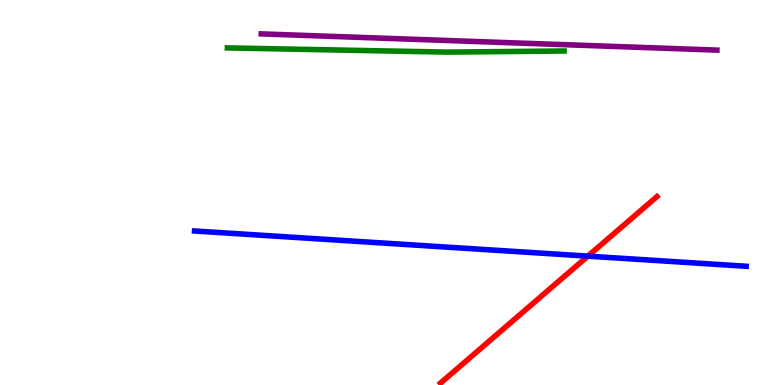[{'lines': ['blue', 'red'], 'intersections': [{'x': 7.59, 'y': 3.35}]}, {'lines': ['green', 'red'], 'intersections': []}, {'lines': ['purple', 'red'], 'intersections': []}, {'lines': ['blue', 'green'], 'intersections': []}, {'lines': ['blue', 'purple'], 'intersections': []}, {'lines': ['green', 'purple'], 'intersections': []}]